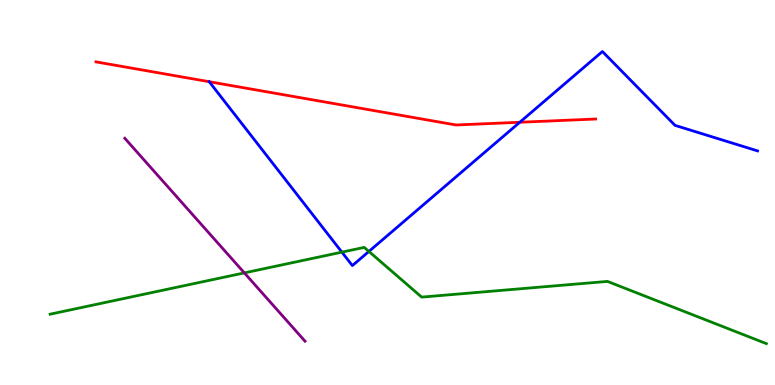[{'lines': ['blue', 'red'], 'intersections': [{'x': 2.7, 'y': 7.88}, {'x': 6.71, 'y': 6.82}]}, {'lines': ['green', 'red'], 'intersections': []}, {'lines': ['purple', 'red'], 'intersections': []}, {'lines': ['blue', 'green'], 'intersections': [{'x': 4.41, 'y': 3.45}, {'x': 4.76, 'y': 3.47}]}, {'lines': ['blue', 'purple'], 'intersections': []}, {'lines': ['green', 'purple'], 'intersections': [{'x': 3.15, 'y': 2.91}]}]